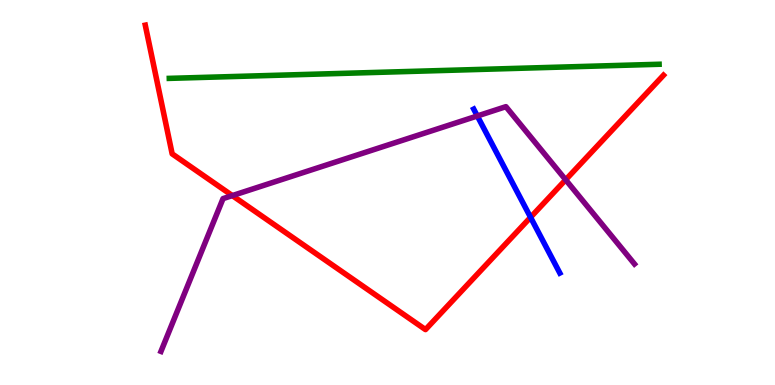[{'lines': ['blue', 'red'], 'intersections': [{'x': 6.85, 'y': 4.36}]}, {'lines': ['green', 'red'], 'intersections': []}, {'lines': ['purple', 'red'], 'intersections': [{'x': 3.0, 'y': 4.92}, {'x': 7.3, 'y': 5.33}]}, {'lines': ['blue', 'green'], 'intersections': []}, {'lines': ['blue', 'purple'], 'intersections': [{'x': 6.16, 'y': 6.99}]}, {'lines': ['green', 'purple'], 'intersections': []}]